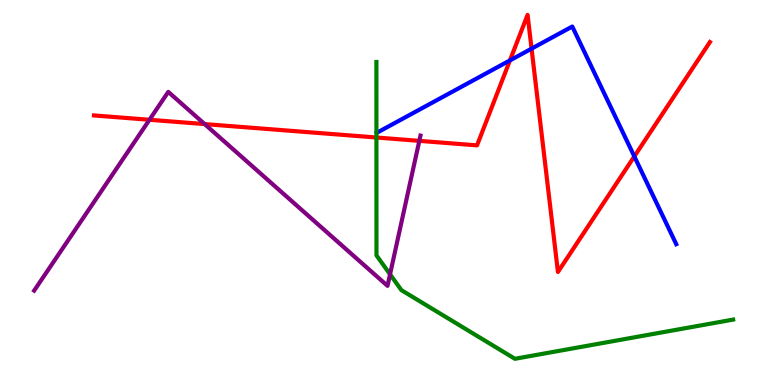[{'lines': ['blue', 'red'], 'intersections': [{'x': 6.58, 'y': 8.43}, {'x': 6.86, 'y': 8.74}, {'x': 8.18, 'y': 5.94}]}, {'lines': ['green', 'red'], 'intersections': [{'x': 4.86, 'y': 6.43}]}, {'lines': ['purple', 'red'], 'intersections': [{'x': 1.93, 'y': 6.89}, {'x': 2.64, 'y': 6.78}, {'x': 5.41, 'y': 6.34}]}, {'lines': ['blue', 'green'], 'intersections': []}, {'lines': ['blue', 'purple'], 'intersections': []}, {'lines': ['green', 'purple'], 'intersections': [{'x': 5.03, 'y': 2.88}]}]